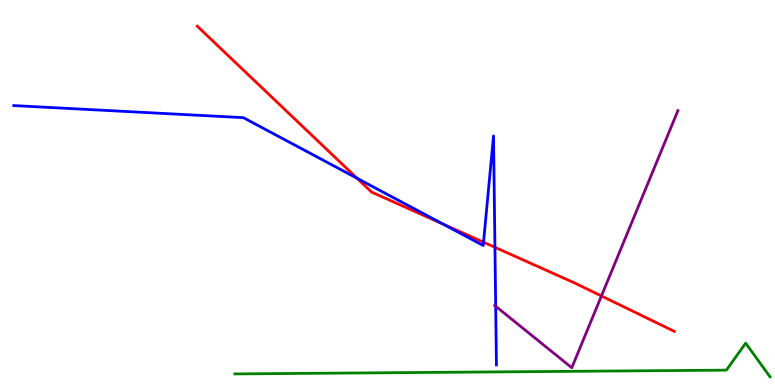[{'lines': ['blue', 'red'], 'intersections': [{'x': 4.61, 'y': 5.37}, {'x': 5.72, 'y': 4.18}, {'x': 6.24, 'y': 3.71}, {'x': 6.39, 'y': 3.58}]}, {'lines': ['green', 'red'], 'intersections': []}, {'lines': ['purple', 'red'], 'intersections': [{'x': 7.76, 'y': 2.31}]}, {'lines': ['blue', 'green'], 'intersections': []}, {'lines': ['blue', 'purple'], 'intersections': [{'x': 6.4, 'y': 2.05}]}, {'lines': ['green', 'purple'], 'intersections': []}]